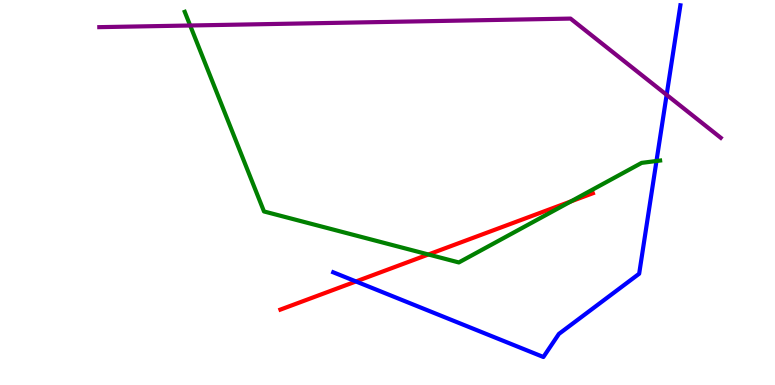[{'lines': ['blue', 'red'], 'intersections': [{'x': 4.59, 'y': 2.69}]}, {'lines': ['green', 'red'], 'intersections': [{'x': 5.53, 'y': 3.39}, {'x': 7.37, 'y': 4.77}]}, {'lines': ['purple', 'red'], 'intersections': []}, {'lines': ['blue', 'green'], 'intersections': [{'x': 8.47, 'y': 5.82}]}, {'lines': ['blue', 'purple'], 'intersections': [{'x': 8.6, 'y': 7.54}]}, {'lines': ['green', 'purple'], 'intersections': [{'x': 2.45, 'y': 9.34}]}]